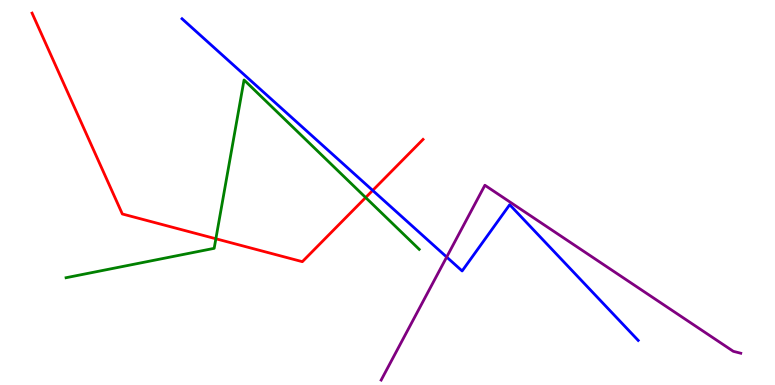[{'lines': ['blue', 'red'], 'intersections': [{'x': 4.81, 'y': 5.05}]}, {'lines': ['green', 'red'], 'intersections': [{'x': 2.79, 'y': 3.8}, {'x': 4.72, 'y': 4.87}]}, {'lines': ['purple', 'red'], 'intersections': []}, {'lines': ['blue', 'green'], 'intersections': []}, {'lines': ['blue', 'purple'], 'intersections': [{'x': 5.76, 'y': 3.32}]}, {'lines': ['green', 'purple'], 'intersections': []}]